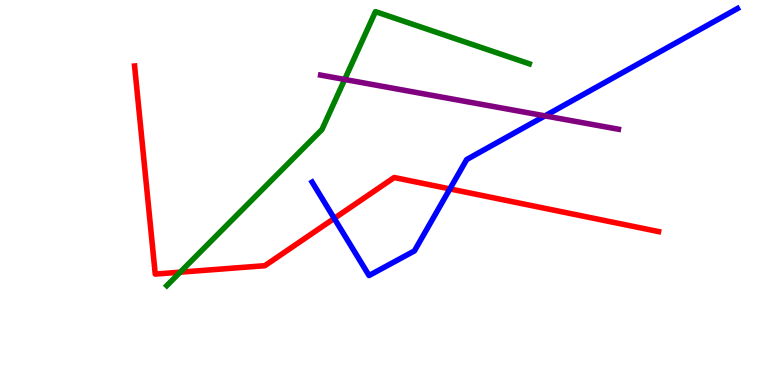[{'lines': ['blue', 'red'], 'intersections': [{'x': 4.31, 'y': 4.33}, {'x': 5.8, 'y': 5.09}]}, {'lines': ['green', 'red'], 'intersections': [{'x': 2.32, 'y': 2.93}]}, {'lines': ['purple', 'red'], 'intersections': []}, {'lines': ['blue', 'green'], 'intersections': []}, {'lines': ['blue', 'purple'], 'intersections': [{'x': 7.03, 'y': 6.99}]}, {'lines': ['green', 'purple'], 'intersections': [{'x': 4.45, 'y': 7.94}]}]